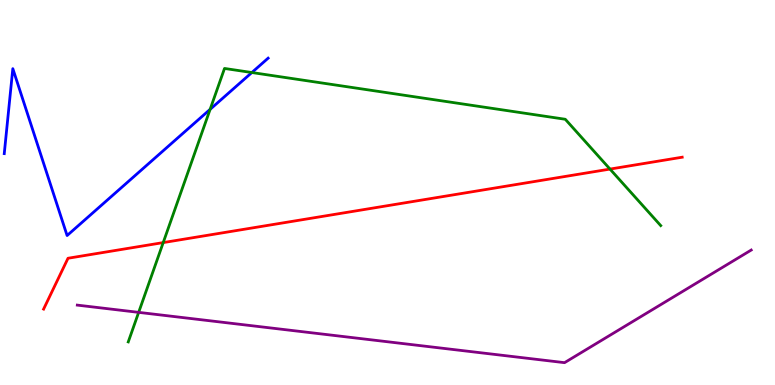[{'lines': ['blue', 'red'], 'intersections': []}, {'lines': ['green', 'red'], 'intersections': [{'x': 2.11, 'y': 3.7}, {'x': 7.87, 'y': 5.61}]}, {'lines': ['purple', 'red'], 'intersections': []}, {'lines': ['blue', 'green'], 'intersections': [{'x': 2.71, 'y': 7.16}, {'x': 3.25, 'y': 8.12}]}, {'lines': ['blue', 'purple'], 'intersections': []}, {'lines': ['green', 'purple'], 'intersections': [{'x': 1.79, 'y': 1.89}]}]